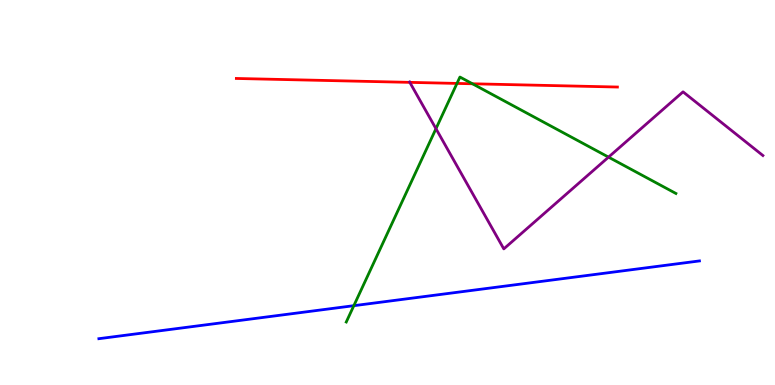[{'lines': ['blue', 'red'], 'intersections': []}, {'lines': ['green', 'red'], 'intersections': [{'x': 5.9, 'y': 7.83}, {'x': 6.1, 'y': 7.82}]}, {'lines': ['purple', 'red'], 'intersections': [{'x': 5.29, 'y': 7.86}]}, {'lines': ['blue', 'green'], 'intersections': [{'x': 4.57, 'y': 2.06}]}, {'lines': ['blue', 'purple'], 'intersections': []}, {'lines': ['green', 'purple'], 'intersections': [{'x': 5.63, 'y': 6.66}, {'x': 7.85, 'y': 5.92}]}]